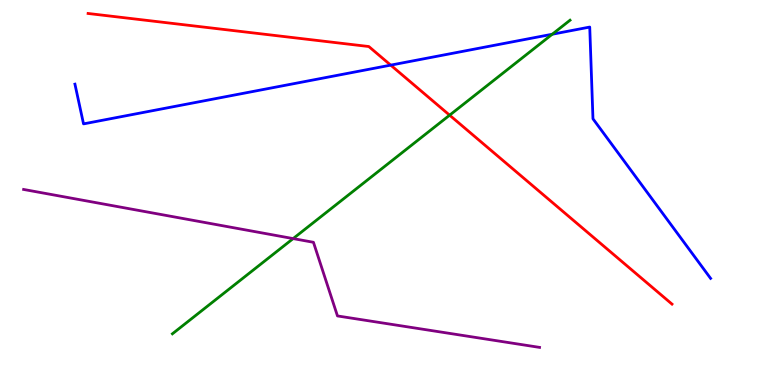[{'lines': ['blue', 'red'], 'intersections': [{'x': 5.04, 'y': 8.31}]}, {'lines': ['green', 'red'], 'intersections': [{'x': 5.8, 'y': 7.01}]}, {'lines': ['purple', 'red'], 'intersections': []}, {'lines': ['blue', 'green'], 'intersections': [{'x': 7.13, 'y': 9.11}]}, {'lines': ['blue', 'purple'], 'intersections': []}, {'lines': ['green', 'purple'], 'intersections': [{'x': 3.78, 'y': 3.8}]}]